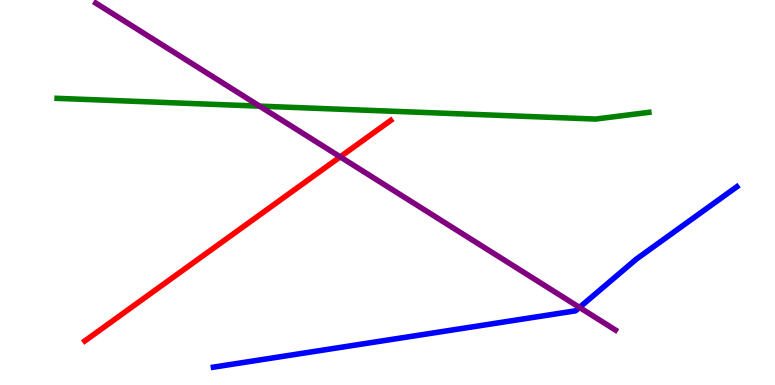[{'lines': ['blue', 'red'], 'intersections': []}, {'lines': ['green', 'red'], 'intersections': []}, {'lines': ['purple', 'red'], 'intersections': [{'x': 4.39, 'y': 5.93}]}, {'lines': ['blue', 'green'], 'intersections': []}, {'lines': ['blue', 'purple'], 'intersections': [{'x': 7.48, 'y': 2.01}]}, {'lines': ['green', 'purple'], 'intersections': [{'x': 3.35, 'y': 7.24}]}]